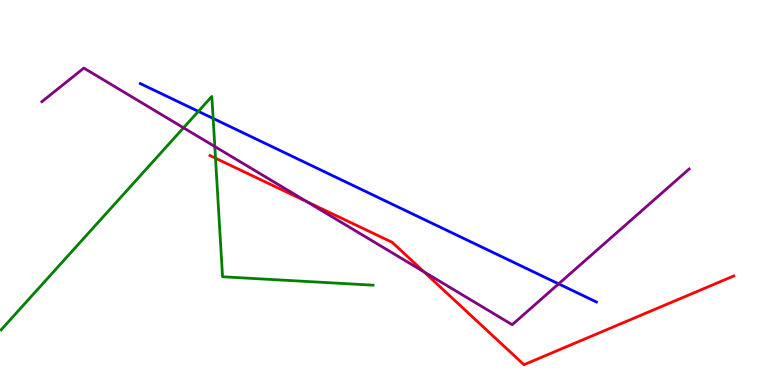[{'lines': ['blue', 'red'], 'intersections': []}, {'lines': ['green', 'red'], 'intersections': [{'x': 2.78, 'y': 5.89}]}, {'lines': ['purple', 'red'], 'intersections': [{'x': 3.96, 'y': 4.76}, {'x': 5.47, 'y': 2.94}]}, {'lines': ['blue', 'green'], 'intersections': [{'x': 2.56, 'y': 7.11}, {'x': 2.75, 'y': 6.92}]}, {'lines': ['blue', 'purple'], 'intersections': [{'x': 7.21, 'y': 2.63}]}, {'lines': ['green', 'purple'], 'intersections': [{'x': 2.37, 'y': 6.68}, {'x': 2.77, 'y': 6.19}]}]